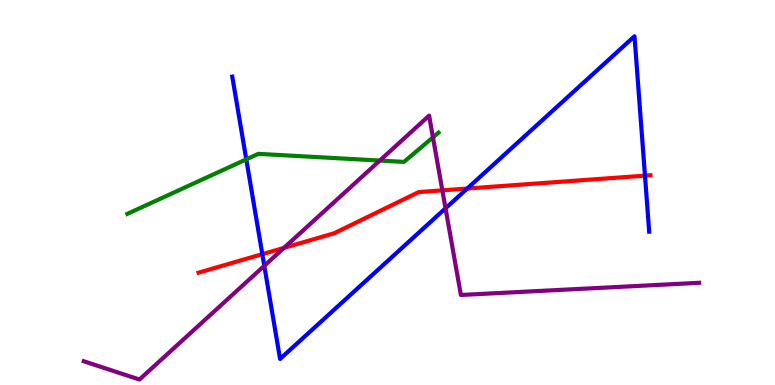[{'lines': ['blue', 'red'], 'intersections': [{'x': 3.38, 'y': 3.4}, {'x': 6.03, 'y': 5.1}, {'x': 8.32, 'y': 5.44}]}, {'lines': ['green', 'red'], 'intersections': []}, {'lines': ['purple', 'red'], 'intersections': [{'x': 3.66, 'y': 3.56}, {'x': 5.71, 'y': 5.06}]}, {'lines': ['blue', 'green'], 'intersections': [{'x': 3.18, 'y': 5.86}]}, {'lines': ['blue', 'purple'], 'intersections': [{'x': 3.41, 'y': 3.1}, {'x': 5.75, 'y': 4.59}]}, {'lines': ['green', 'purple'], 'intersections': [{'x': 4.9, 'y': 5.83}, {'x': 5.59, 'y': 6.43}]}]